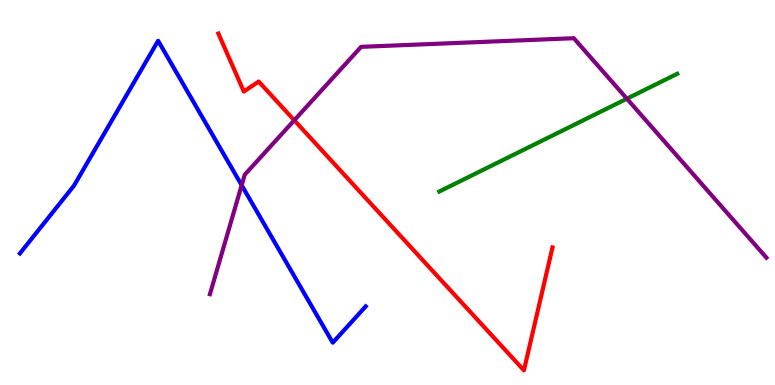[{'lines': ['blue', 'red'], 'intersections': []}, {'lines': ['green', 'red'], 'intersections': []}, {'lines': ['purple', 'red'], 'intersections': [{'x': 3.8, 'y': 6.88}]}, {'lines': ['blue', 'green'], 'intersections': []}, {'lines': ['blue', 'purple'], 'intersections': [{'x': 3.12, 'y': 5.19}]}, {'lines': ['green', 'purple'], 'intersections': [{'x': 8.09, 'y': 7.44}]}]